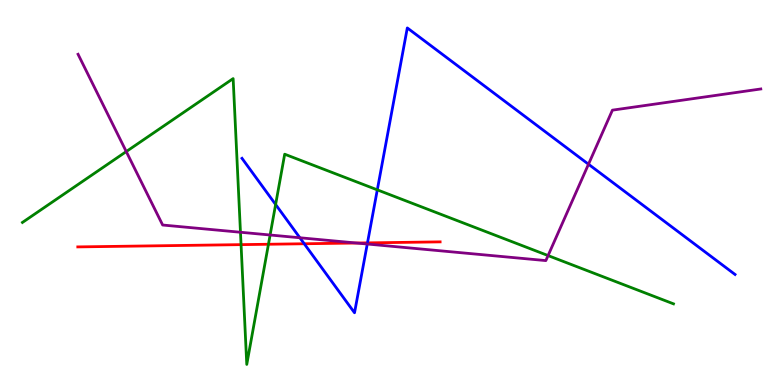[{'lines': ['blue', 'red'], 'intersections': [{'x': 3.93, 'y': 3.67}, {'x': 4.74, 'y': 3.69}]}, {'lines': ['green', 'red'], 'intersections': [{'x': 3.11, 'y': 3.65}, {'x': 3.46, 'y': 3.66}]}, {'lines': ['purple', 'red'], 'intersections': [{'x': 4.6, 'y': 3.69}]}, {'lines': ['blue', 'green'], 'intersections': [{'x': 3.56, 'y': 4.69}, {'x': 4.87, 'y': 5.07}]}, {'lines': ['blue', 'purple'], 'intersections': [{'x': 3.87, 'y': 3.82}, {'x': 4.74, 'y': 3.66}, {'x': 7.59, 'y': 5.73}]}, {'lines': ['green', 'purple'], 'intersections': [{'x': 1.63, 'y': 6.06}, {'x': 3.1, 'y': 3.97}, {'x': 3.49, 'y': 3.9}, {'x': 7.07, 'y': 3.36}]}]